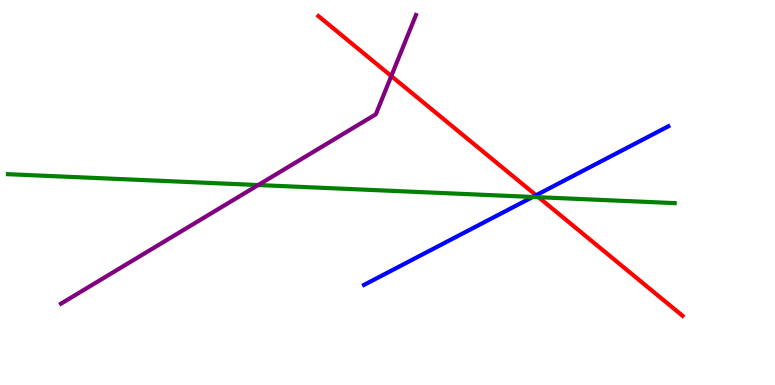[{'lines': ['blue', 'red'], 'intersections': [{'x': 6.92, 'y': 4.93}]}, {'lines': ['green', 'red'], 'intersections': [{'x': 6.95, 'y': 4.88}]}, {'lines': ['purple', 'red'], 'intersections': [{'x': 5.05, 'y': 8.02}]}, {'lines': ['blue', 'green'], 'intersections': [{'x': 6.87, 'y': 4.88}]}, {'lines': ['blue', 'purple'], 'intersections': []}, {'lines': ['green', 'purple'], 'intersections': [{'x': 3.33, 'y': 5.19}]}]